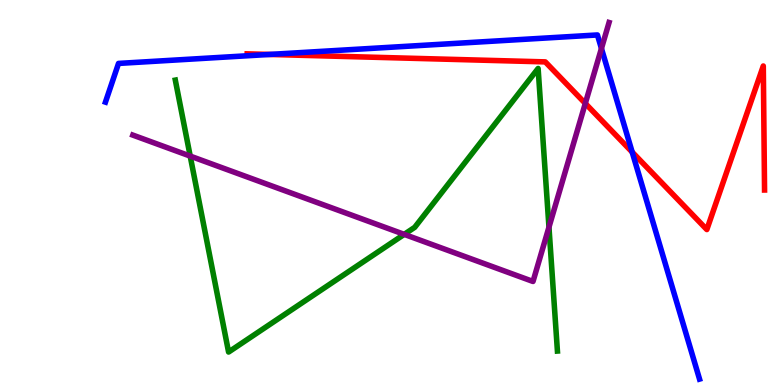[{'lines': ['blue', 'red'], 'intersections': [{'x': 3.48, 'y': 8.59}, {'x': 8.16, 'y': 6.05}]}, {'lines': ['green', 'red'], 'intersections': []}, {'lines': ['purple', 'red'], 'intersections': [{'x': 7.55, 'y': 7.31}]}, {'lines': ['blue', 'green'], 'intersections': []}, {'lines': ['blue', 'purple'], 'intersections': [{'x': 7.76, 'y': 8.74}]}, {'lines': ['green', 'purple'], 'intersections': [{'x': 2.45, 'y': 5.95}, {'x': 5.22, 'y': 3.91}, {'x': 7.08, 'y': 4.1}]}]